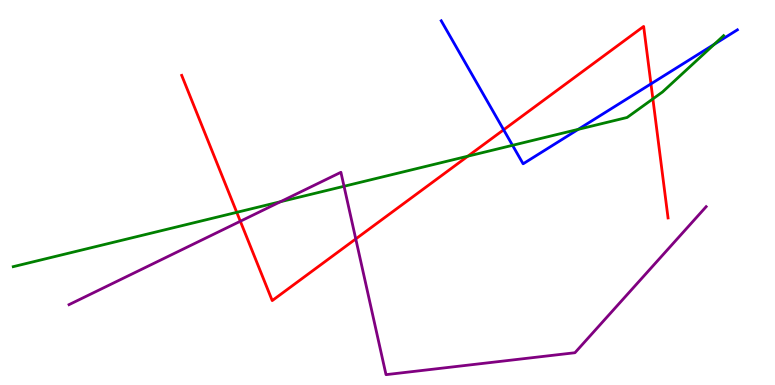[{'lines': ['blue', 'red'], 'intersections': [{'x': 6.5, 'y': 6.63}, {'x': 8.4, 'y': 7.82}]}, {'lines': ['green', 'red'], 'intersections': [{'x': 3.05, 'y': 4.48}, {'x': 6.04, 'y': 5.94}, {'x': 8.42, 'y': 7.43}]}, {'lines': ['purple', 'red'], 'intersections': [{'x': 3.1, 'y': 4.25}, {'x': 4.59, 'y': 3.79}]}, {'lines': ['blue', 'green'], 'intersections': [{'x': 6.61, 'y': 6.23}, {'x': 7.46, 'y': 6.64}, {'x': 9.22, 'y': 8.85}]}, {'lines': ['blue', 'purple'], 'intersections': []}, {'lines': ['green', 'purple'], 'intersections': [{'x': 3.62, 'y': 4.76}, {'x': 4.44, 'y': 5.16}]}]